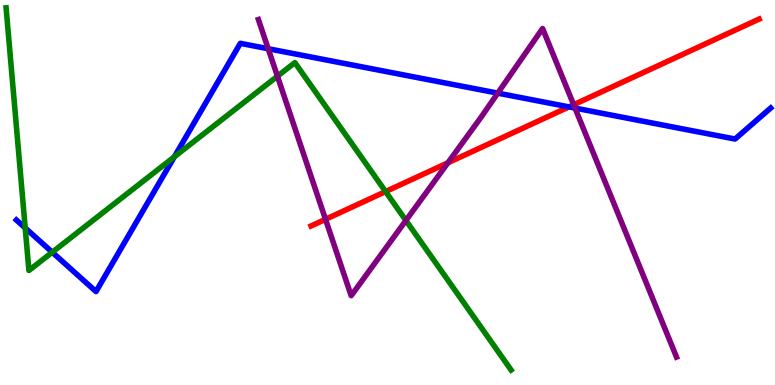[{'lines': ['blue', 'red'], 'intersections': [{'x': 7.34, 'y': 7.22}]}, {'lines': ['green', 'red'], 'intersections': [{'x': 4.98, 'y': 5.02}]}, {'lines': ['purple', 'red'], 'intersections': [{'x': 4.2, 'y': 4.3}, {'x': 5.78, 'y': 5.77}, {'x': 7.4, 'y': 7.28}]}, {'lines': ['blue', 'green'], 'intersections': [{'x': 0.325, 'y': 4.08}, {'x': 0.674, 'y': 3.45}, {'x': 2.25, 'y': 5.93}]}, {'lines': ['blue', 'purple'], 'intersections': [{'x': 3.46, 'y': 8.73}, {'x': 6.42, 'y': 7.58}, {'x': 7.42, 'y': 7.19}]}, {'lines': ['green', 'purple'], 'intersections': [{'x': 3.58, 'y': 8.02}, {'x': 5.24, 'y': 4.27}]}]